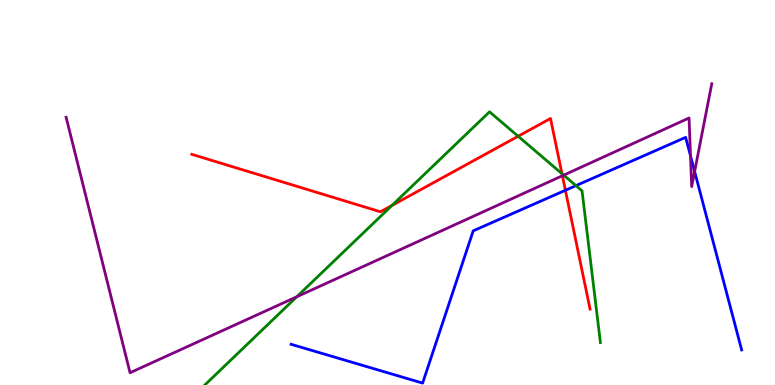[{'lines': ['blue', 'red'], 'intersections': [{'x': 7.3, 'y': 5.06}]}, {'lines': ['green', 'red'], 'intersections': [{'x': 5.06, 'y': 4.66}, {'x': 6.69, 'y': 6.46}, {'x': 7.25, 'y': 5.49}]}, {'lines': ['purple', 'red'], 'intersections': [{'x': 7.26, 'y': 5.44}]}, {'lines': ['blue', 'green'], 'intersections': [{'x': 7.43, 'y': 5.18}]}, {'lines': ['blue', 'purple'], 'intersections': [{'x': 8.91, 'y': 5.95}, {'x': 8.96, 'y': 5.55}]}, {'lines': ['green', 'purple'], 'intersections': [{'x': 3.83, 'y': 2.29}, {'x': 7.27, 'y': 5.45}]}]